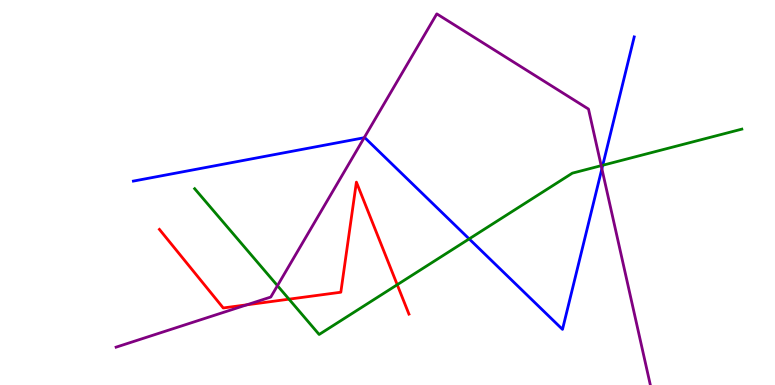[{'lines': ['blue', 'red'], 'intersections': []}, {'lines': ['green', 'red'], 'intersections': [{'x': 3.73, 'y': 2.23}, {'x': 5.13, 'y': 2.6}]}, {'lines': ['purple', 'red'], 'intersections': [{'x': 3.18, 'y': 2.08}]}, {'lines': ['blue', 'green'], 'intersections': [{'x': 6.05, 'y': 3.8}, {'x': 7.78, 'y': 5.71}]}, {'lines': ['blue', 'purple'], 'intersections': [{'x': 4.7, 'y': 6.42}, {'x': 7.77, 'y': 5.62}]}, {'lines': ['green', 'purple'], 'intersections': [{'x': 3.58, 'y': 2.58}, {'x': 7.76, 'y': 5.7}]}]